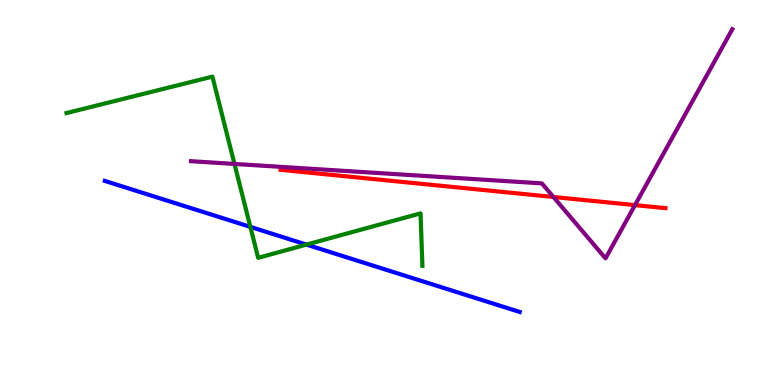[{'lines': ['blue', 'red'], 'intersections': []}, {'lines': ['green', 'red'], 'intersections': []}, {'lines': ['purple', 'red'], 'intersections': [{'x': 7.14, 'y': 4.88}, {'x': 8.19, 'y': 4.67}]}, {'lines': ['blue', 'green'], 'intersections': [{'x': 3.23, 'y': 4.11}, {'x': 3.95, 'y': 3.65}]}, {'lines': ['blue', 'purple'], 'intersections': []}, {'lines': ['green', 'purple'], 'intersections': [{'x': 3.03, 'y': 5.74}]}]